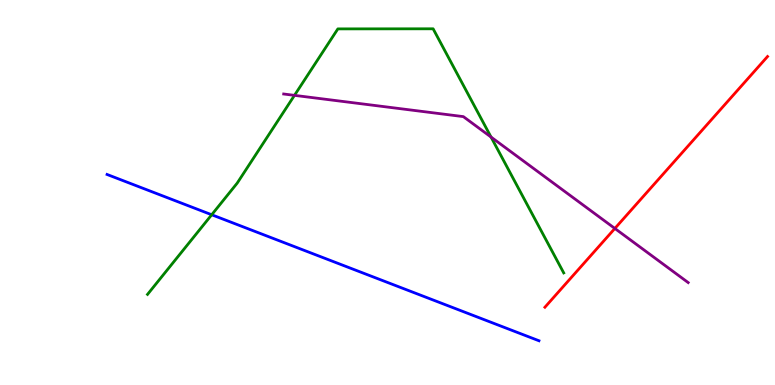[{'lines': ['blue', 'red'], 'intersections': []}, {'lines': ['green', 'red'], 'intersections': []}, {'lines': ['purple', 'red'], 'intersections': [{'x': 7.93, 'y': 4.07}]}, {'lines': ['blue', 'green'], 'intersections': [{'x': 2.73, 'y': 4.42}]}, {'lines': ['blue', 'purple'], 'intersections': []}, {'lines': ['green', 'purple'], 'intersections': [{'x': 3.8, 'y': 7.52}, {'x': 6.34, 'y': 6.44}]}]